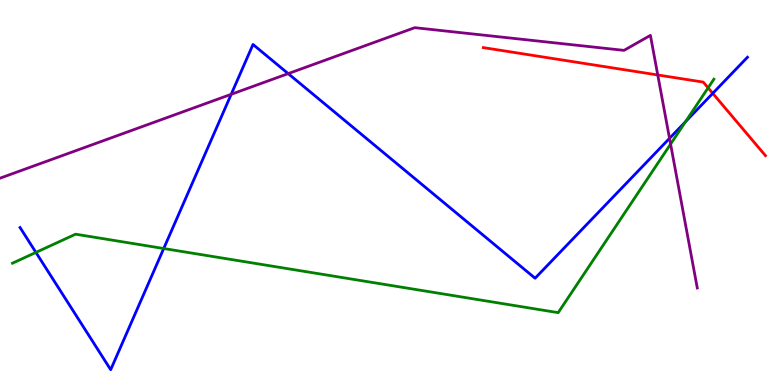[{'lines': ['blue', 'red'], 'intersections': [{'x': 9.2, 'y': 7.58}]}, {'lines': ['green', 'red'], 'intersections': [{'x': 9.14, 'y': 7.72}]}, {'lines': ['purple', 'red'], 'intersections': [{'x': 8.49, 'y': 8.05}]}, {'lines': ['blue', 'green'], 'intersections': [{'x': 0.464, 'y': 3.44}, {'x': 2.11, 'y': 3.54}, {'x': 8.85, 'y': 6.84}]}, {'lines': ['blue', 'purple'], 'intersections': [{'x': 2.98, 'y': 7.55}, {'x': 3.72, 'y': 8.09}, {'x': 8.64, 'y': 6.41}]}, {'lines': ['green', 'purple'], 'intersections': [{'x': 8.65, 'y': 6.26}]}]